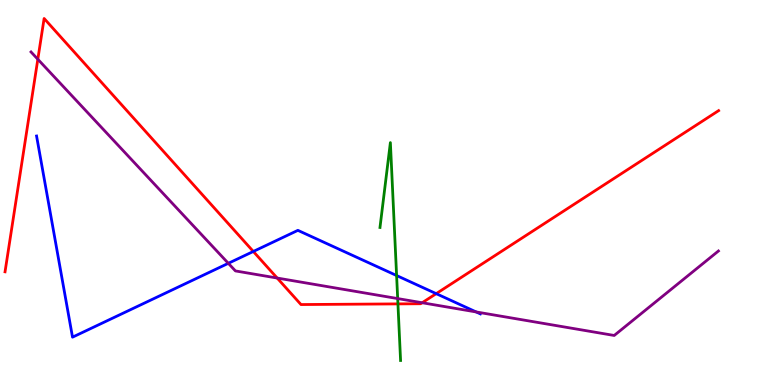[{'lines': ['blue', 'red'], 'intersections': [{'x': 3.27, 'y': 3.47}, {'x': 5.63, 'y': 2.37}]}, {'lines': ['green', 'red'], 'intersections': [{'x': 5.13, 'y': 2.11}]}, {'lines': ['purple', 'red'], 'intersections': [{'x': 0.488, 'y': 8.46}, {'x': 3.58, 'y': 2.78}, {'x': 5.45, 'y': 2.14}]}, {'lines': ['blue', 'green'], 'intersections': [{'x': 5.12, 'y': 2.84}]}, {'lines': ['blue', 'purple'], 'intersections': [{'x': 2.95, 'y': 3.16}, {'x': 6.14, 'y': 1.9}]}, {'lines': ['green', 'purple'], 'intersections': [{'x': 5.13, 'y': 2.24}]}]